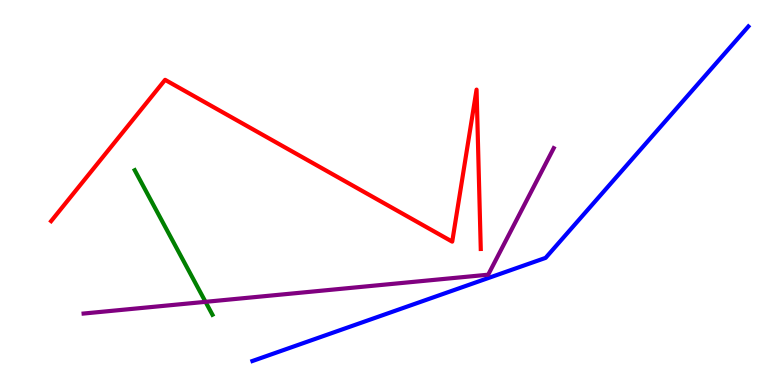[{'lines': ['blue', 'red'], 'intersections': []}, {'lines': ['green', 'red'], 'intersections': []}, {'lines': ['purple', 'red'], 'intersections': []}, {'lines': ['blue', 'green'], 'intersections': []}, {'lines': ['blue', 'purple'], 'intersections': []}, {'lines': ['green', 'purple'], 'intersections': [{'x': 2.65, 'y': 2.16}]}]